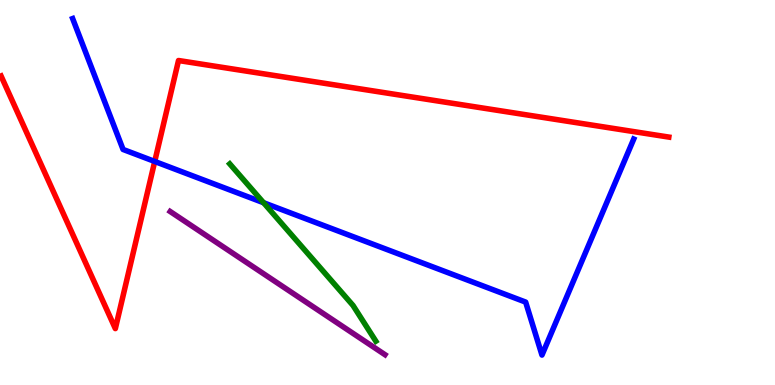[{'lines': ['blue', 'red'], 'intersections': [{'x': 2.0, 'y': 5.81}]}, {'lines': ['green', 'red'], 'intersections': []}, {'lines': ['purple', 'red'], 'intersections': []}, {'lines': ['blue', 'green'], 'intersections': [{'x': 3.4, 'y': 4.73}]}, {'lines': ['blue', 'purple'], 'intersections': []}, {'lines': ['green', 'purple'], 'intersections': []}]